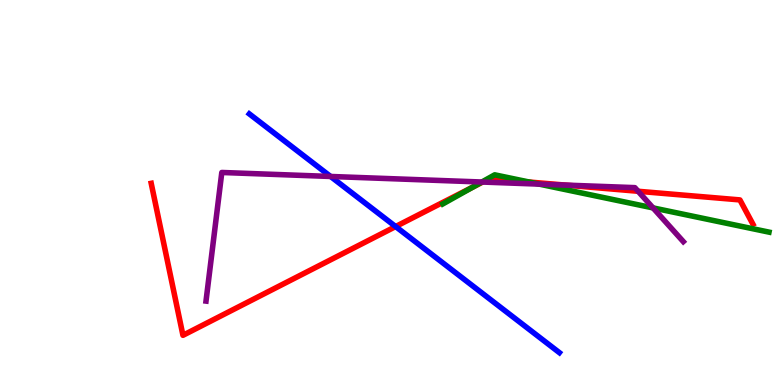[{'lines': ['blue', 'red'], 'intersections': [{'x': 5.1, 'y': 4.12}]}, {'lines': ['green', 'red'], 'intersections': [{'x': 6.11, 'y': 5.15}, {'x': 6.83, 'y': 5.27}]}, {'lines': ['purple', 'red'], 'intersections': [{'x': 6.23, 'y': 5.27}, {'x': 7.29, 'y': 5.19}, {'x': 8.23, 'y': 5.03}]}, {'lines': ['blue', 'green'], 'intersections': []}, {'lines': ['blue', 'purple'], 'intersections': [{'x': 4.27, 'y': 5.42}]}, {'lines': ['green', 'purple'], 'intersections': [{'x': 6.22, 'y': 5.27}, {'x': 6.96, 'y': 5.22}, {'x': 8.43, 'y': 4.6}]}]